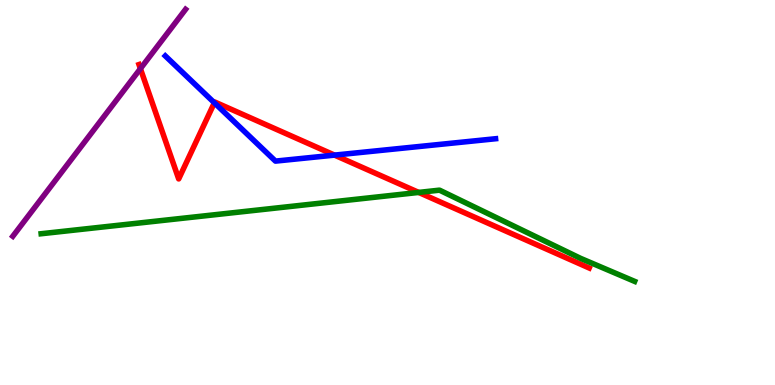[{'lines': ['blue', 'red'], 'intersections': [{'x': 2.77, 'y': 7.33}, {'x': 4.32, 'y': 5.97}]}, {'lines': ['green', 'red'], 'intersections': [{'x': 5.4, 'y': 5.0}]}, {'lines': ['purple', 'red'], 'intersections': [{'x': 1.81, 'y': 8.22}]}, {'lines': ['blue', 'green'], 'intersections': []}, {'lines': ['blue', 'purple'], 'intersections': []}, {'lines': ['green', 'purple'], 'intersections': []}]